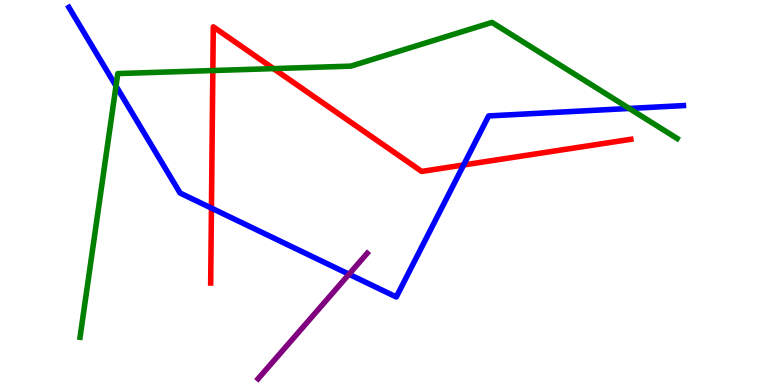[{'lines': ['blue', 'red'], 'intersections': [{'x': 2.73, 'y': 4.59}, {'x': 5.98, 'y': 5.72}]}, {'lines': ['green', 'red'], 'intersections': [{'x': 2.75, 'y': 8.17}, {'x': 3.53, 'y': 8.22}]}, {'lines': ['purple', 'red'], 'intersections': []}, {'lines': ['blue', 'green'], 'intersections': [{'x': 1.5, 'y': 7.77}, {'x': 8.12, 'y': 7.18}]}, {'lines': ['blue', 'purple'], 'intersections': [{'x': 4.5, 'y': 2.88}]}, {'lines': ['green', 'purple'], 'intersections': []}]